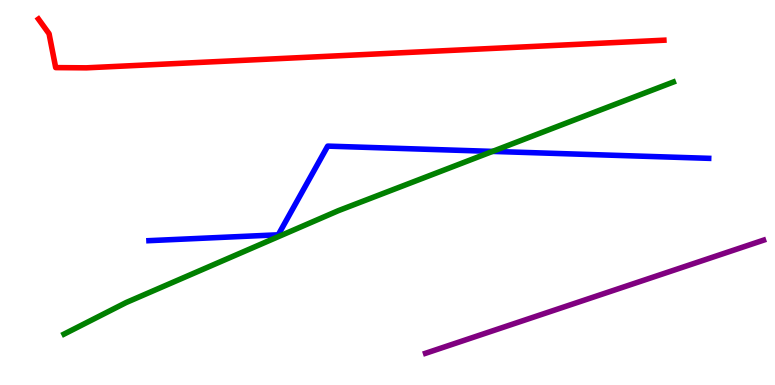[{'lines': ['blue', 'red'], 'intersections': []}, {'lines': ['green', 'red'], 'intersections': []}, {'lines': ['purple', 'red'], 'intersections': []}, {'lines': ['blue', 'green'], 'intersections': [{'x': 6.36, 'y': 6.07}]}, {'lines': ['blue', 'purple'], 'intersections': []}, {'lines': ['green', 'purple'], 'intersections': []}]